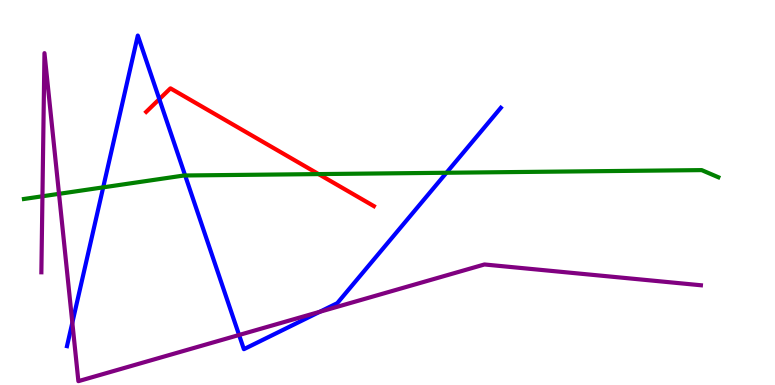[{'lines': ['blue', 'red'], 'intersections': [{'x': 2.06, 'y': 7.42}]}, {'lines': ['green', 'red'], 'intersections': [{'x': 4.11, 'y': 5.48}]}, {'lines': ['purple', 'red'], 'intersections': []}, {'lines': ['blue', 'green'], 'intersections': [{'x': 1.33, 'y': 5.13}, {'x': 2.39, 'y': 5.44}, {'x': 5.76, 'y': 5.51}]}, {'lines': ['blue', 'purple'], 'intersections': [{'x': 0.933, 'y': 1.62}, {'x': 3.08, 'y': 1.3}, {'x': 4.13, 'y': 1.9}]}, {'lines': ['green', 'purple'], 'intersections': [{'x': 0.548, 'y': 4.9}, {'x': 0.761, 'y': 4.97}]}]